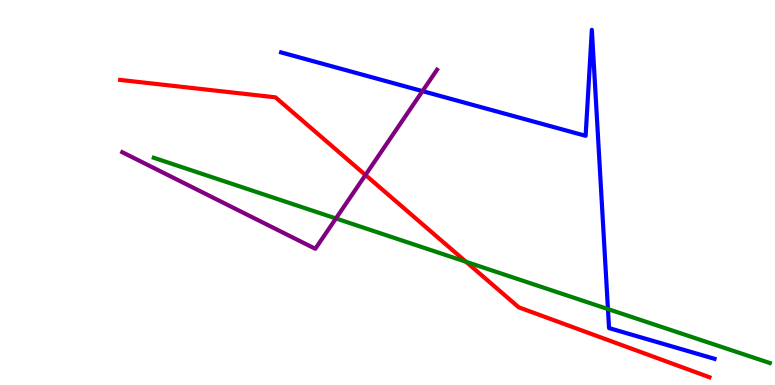[{'lines': ['blue', 'red'], 'intersections': []}, {'lines': ['green', 'red'], 'intersections': [{'x': 6.01, 'y': 3.2}]}, {'lines': ['purple', 'red'], 'intersections': [{'x': 4.72, 'y': 5.45}]}, {'lines': ['blue', 'green'], 'intersections': [{'x': 7.84, 'y': 1.97}]}, {'lines': ['blue', 'purple'], 'intersections': [{'x': 5.45, 'y': 7.63}]}, {'lines': ['green', 'purple'], 'intersections': [{'x': 4.33, 'y': 4.33}]}]